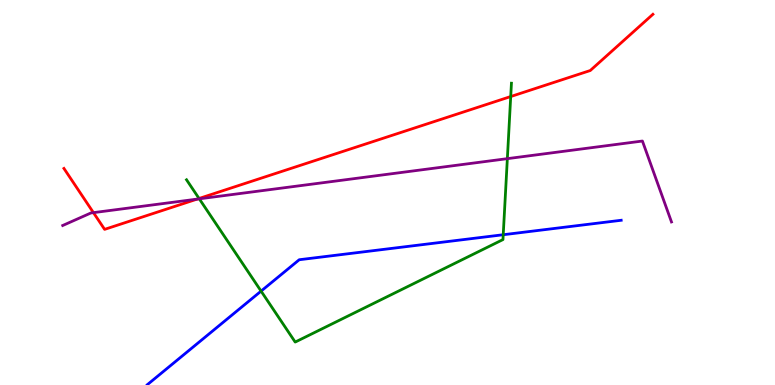[{'lines': ['blue', 'red'], 'intersections': []}, {'lines': ['green', 'red'], 'intersections': [{'x': 2.57, 'y': 4.84}, {'x': 6.59, 'y': 7.49}]}, {'lines': ['purple', 'red'], 'intersections': [{'x': 1.21, 'y': 4.48}, {'x': 2.54, 'y': 4.83}]}, {'lines': ['blue', 'green'], 'intersections': [{'x': 3.37, 'y': 2.44}, {'x': 6.49, 'y': 3.9}]}, {'lines': ['blue', 'purple'], 'intersections': []}, {'lines': ['green', 'purple'], 'intersections': [{'x': 2.57, 'y': 4.84}, {'x': 6.55, 'y': 5.88}]}]